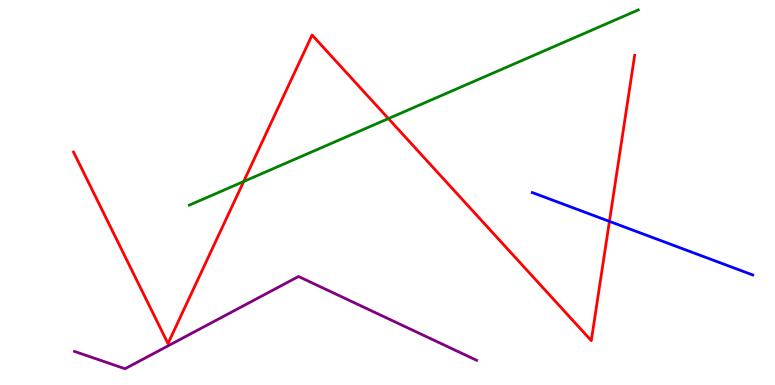[{'lines': ['blue', 'red'], 'intersections': [{'x': 7.86, 'y': 4.25}]}, {'lines': ['green', 'red'], 'intersections': [{'x': 3.14, 'y': 5.29}, {'x': 5.01, 'y': 6.92}]}, {'lines': ['purple', 'red'], 'intersections': []}, {'lines': ['blue', 'green'], 'intersections': []}, {'lines': ['blue', 'purple'], 'intersections': []}, {'lines': ['green', 'purple'], 'intersections': []}]